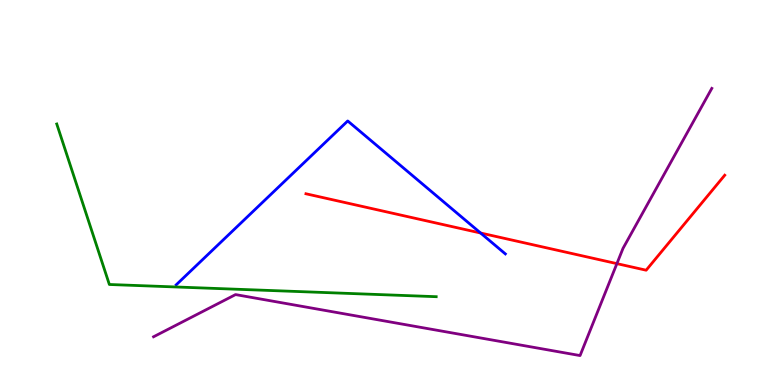[{'lines': ['blue', 'red'], 'intersections': [{'x': 6.2, 'y': 3.95}]}, {'lines': ['green', 'red'], 'intersections': []}, {'lines': ['purple', 'red'], 'intersections': [{'x': 7.96, 'y': 3.15}]}, {'lines': ['blue', 'green'], 'intersections': []}, {'lines': ['blue', 'purple'], 'intersections': []}, {'lines': ['green', 'purple'], 'intersections': []}]